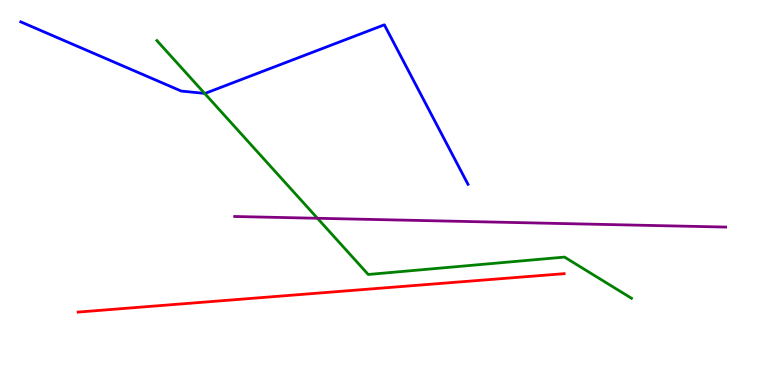[{'lines': ['blue', 'red'], 'intersections': []}, {'lines': ['green', 'red'], 'intersections': []}, {'lines': ['purple', 'red'], 'intersections': []}, {'lines': ['blue', 'green'], 'intersections': [{'x': 2.64, 'y': 7.57}]}, {'lines': ['blue', 'purple'], 'intersections': []}, {'lines': ['green', 'purple'], 'intersections': [{'x': 4.1, 'y': 4.33}]}]